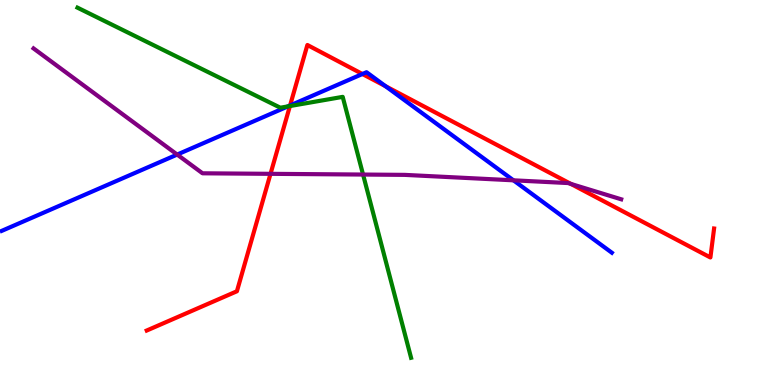[{'lines': ['blue', 'red'], 'intersections': [{'x': 3.74, 'y': 7.26}, {'x': 4.68, 'y': 8.08}, {'x': 4.97, 'y': 7.76}]}, {'lines': ['green', 'red'], 'intersections': [{'x': 3.74, 'y': 7.25}]}, {'lines': ['purple', 'red'], 'intersections': [{'x': 3.49, 'y': 5.48}, {'x': 7.37, 'y': 5.22}]}, {'lines': ['blue', 'green'], 'intersections': [{'x': 3.72, 'y': 7.24}]}, {'lines': ['blue', 'purple'], 'intersections': [{'x': 2.29, 'y': 5.99}, {'x': 6.63, 'y': 5.32}]}, {'lines': ['green', 'purple'], 'intersections': [{'x': 4.68, 'y': 5.47}]}]